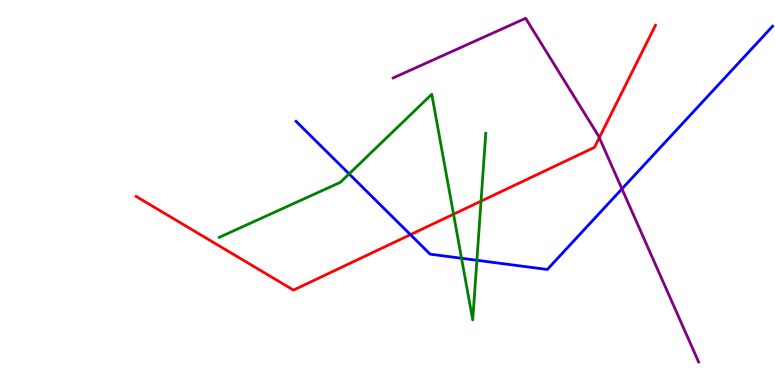[{'lines': ['blue', 'red'], 'intersections': [{'x': 5.3, 'y': 3.91}]}, {'lines': ['green', 'red'], 'intersections': [{'x': 5.85, 'y': 4.44}, {'x': 6.21, 'y': 4.77}]}, {'lines': ['purple', 'red'], 'intersections': [{'x': 7.73, 'y': 6.42}]}, {'lines': ['blue', 'green'], 'intersections': [{'x': 4.5, 'y': 5.48}, {'x': 5.96, 'y': 3.29}, {'x': 6.15, 'y': 3.24}]}, {'lines': ['blue', 'purple'], 'intersections': [{'x': 8.03, 'y': 5.09}]}, {'lines': ['green', 'purple'], 'intersections': []}]